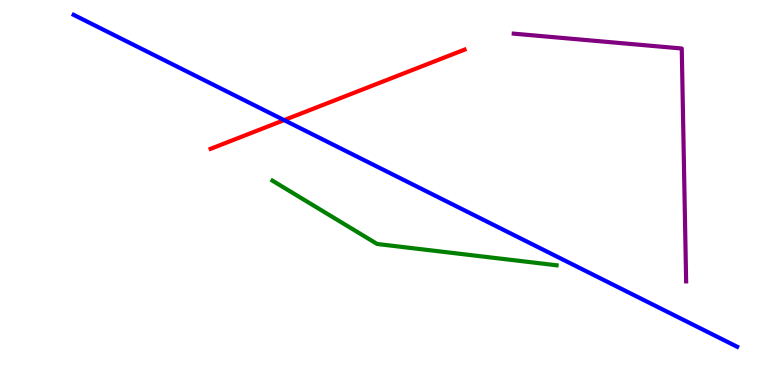[{'lines': ['blue', 'red'], 'intersections': [{'x': 3.67, 'y': 6.88}]}, {'lines': ['green', 'red'], 'intersections': []}, {'lines': ['purple', 'red'], 'intersections': []}, {'lines': ['blue', 'green'], 'intersections': []}, {'lines': ['blue', 'purple'], 'intersections': []}, {'lines': ['green', 'purple'], 'intersections': []}]